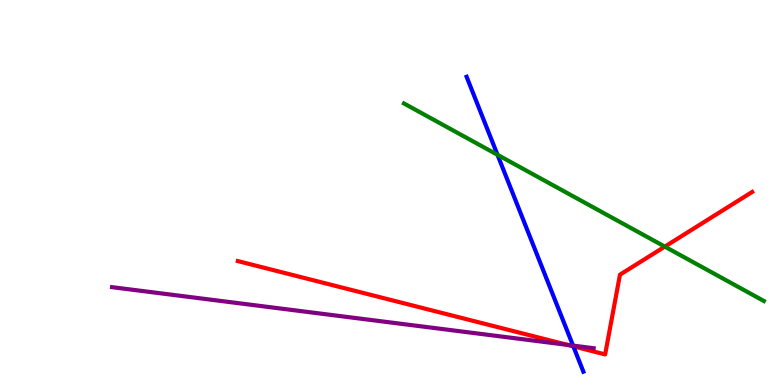[{'lines': ['blue', 'red'], 'intersections': [{'x': 7.4, 'y': 1.0}]}, {'lines': ['green', 'red'], 'intersections': [{'x': 8.58, 'y': 3.59}]}, {'lines': ['purple', 'red'], 'intersections': [{'x': 7.33, 'y': 1.04}]}, {'lines': ['blue', 'green'], 'intersections': [{'x': 6.42, 'y': 5.98}]}, {'lines': ['blue', 'purple'], 'intersections': [{'x': 7.39, 'y': 1.02}]}, {'lines': ['green', 'purple'], 'intersections': []}]